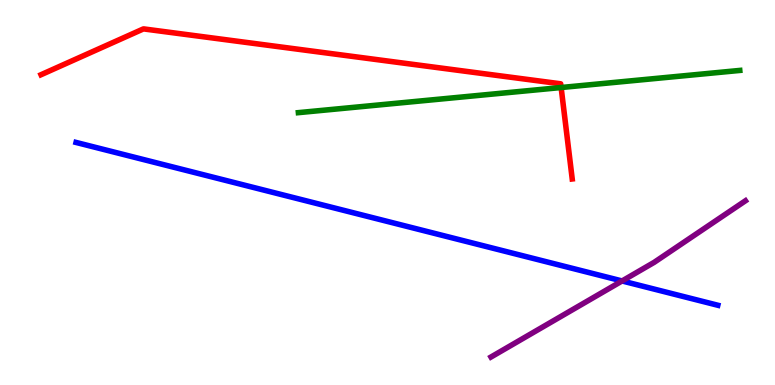[{'lines': ['blue', 'red'], 'intersections': []}, {'lines': ['green', 'red'], 'intersections': [{'x': 7.24, 'y': 7.73}]}, {'lines': ['purple', 'red'], 'intersections': []}, {'lines': ['blue', 'green'], 'intersections': []}, {'lines': ['blue', 'purple'], 'intersections': [{'x': 8.03, 'y': 2.7}]}, {'lines': ['green', 'purple'], 'intersections': []}]